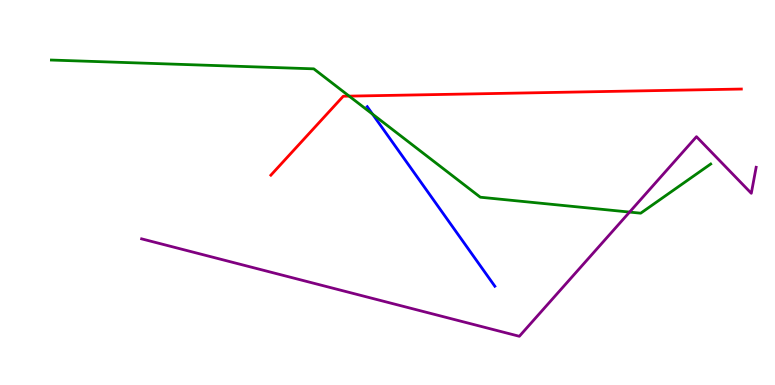[{'lines': ['blue', 'red'], 'intersections': []}, {'lines': ['green', 'red'], 'intersections': [{'x': 4.51, 'y': 7.5}]}, {'lines': ['purple', 'red'], 'intersections': []}, {'lines': ['blue', 'green'], 'intersections': [{'x': 4.81, 'y': 7.04}]}, {'lines': ['blue', 'purple'], 'intersections': []}, {'lines': ['green', 'purple'], 'intersections': [{'x': 8.12, 'y': 4.49}]}]